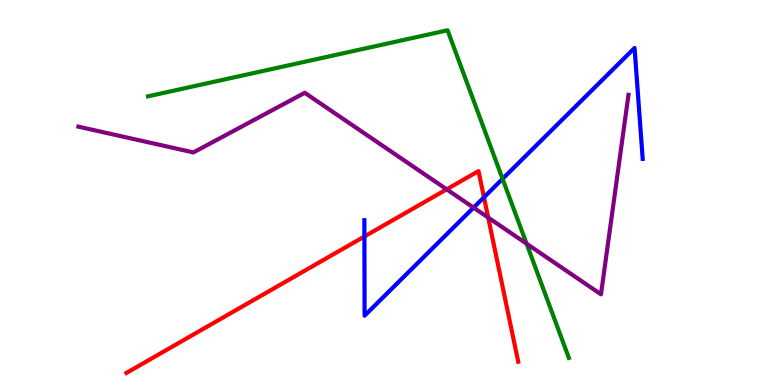[{'lines': ['blue', 'red'], 'intersections': [{'x': 4.7, 'y': 3.86}, {'x': 6.24, 'y': 4.88}]}, {'lines': ['green', 'red'], 'intersections': []}, {'lines': ['purple', 'red'], 'intersections': [{'x': 5.76, 'y': 5.08}, {'x': 6.3, 'y': 4.35}]}, {'lines': ['blue', 'green'], 'intersections': [{'x': 6.48, 'y': 5.35}]}, {'lines': ['blue', 'purple'], 'intersections': [{'x': 6.11, 'y': 4.61}]}, {'lines': ['green', 'purple'], 'intersections': [{'x': 6.79, 'y': 3.67}]}]